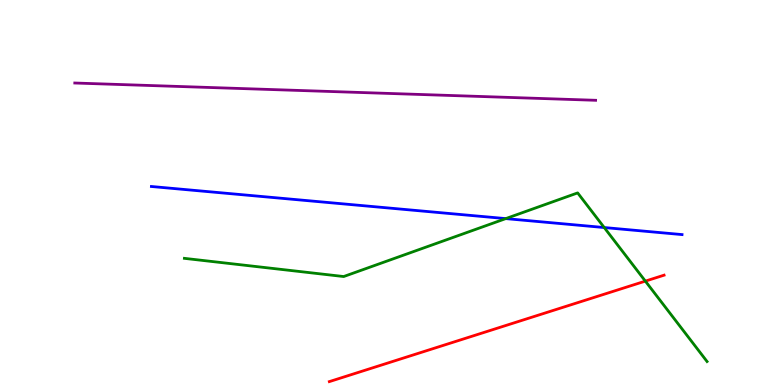[{'lines': ['blue', 'red'], 'intersections': []}, {'lines': ['green', 'red'], 'intersections': [{'x': 8.33, 'y': 2.7}]}, {'lines': ['purple', 'red'], 'intersections': []}, {'lines': ['blue', 'green'], 'intersections': [{'x': 6.53, 'y': 4.32}, {'x': 7.8, 'y': 4.09}]}, {'lines': ['blue', 'purple'], 'intersections': []}, {'lines': ['green', 'purple'], 'intersections': []}]